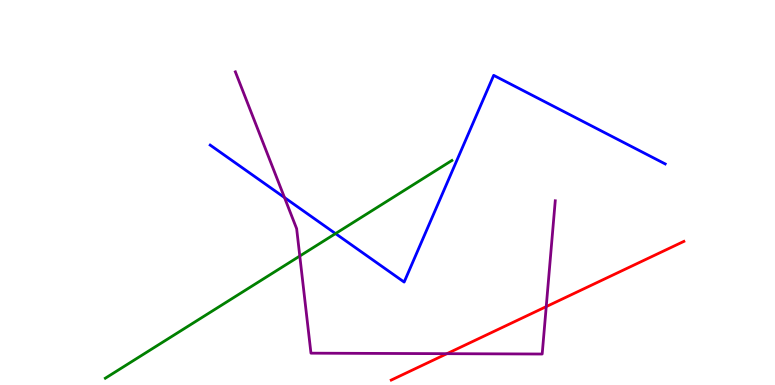[{'lines': ['blue', 'red'], 'intersections': []}, {'lines': ['green', 'red'], 'intersections': []}, {'lines': ['purple', 'red'], 'intersections': [{'x': 5.77, 'y': 0.814}, {'x': 7.05, 'y': 2.04}]}, {'lines': ['blue', 'green'], 'intersections': [{'x': 4.33, 'y': 3.93}]}, {'lines': ['blue', 'purple'], 'intersections': [{'x': 3.67, 'y': 4.87}]}, {'lines': ['green', 'purple'], 'intersections': [{'x': 3.87, 'y': 3.35}]}]